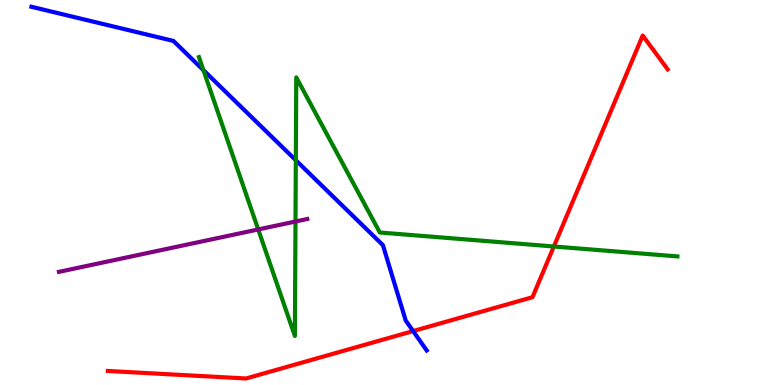[{'lines': ['blue', 'red'], 'intersections': [{'x': 5.33, 'y': 1.4}]}, {'lines': ['green', 'red'], 'intersections': [{'x': 7.15, 'y': 3.6}]}, {'lines': ['purple', 'red'], 'intersections': []}, {'lines': ['blue', 'green'], 'intersections': [{'x': 2.62, 'y': 8.18}, {'x': 3.82, 'y': 5.84}]}, {'lines': ['blue', 'purple'], 'intersections': []}, {'lines': ['green', 'purple'], 'intersections': [{'x': 3.33, 'y': 4.04}, {'x': 3.81, 'y': 4.25}]}]